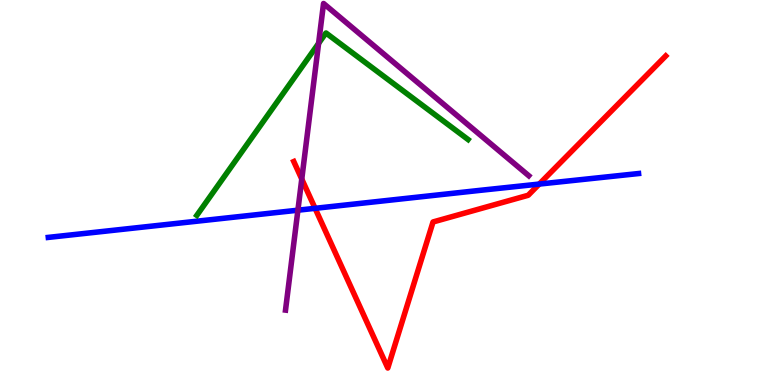[{'lines': ['blue', 'red'], 'intersections': [{'x': 4.07, 'y': 4.59}, {'x': 6.96, 'y': 5.22}]}, {'lines': ['green', 'red'], 'intersections': []}, {'lines': ['purple', 'red'], 'intersections': [{'x': 3.89, 'y': 5.35}]}, {'lines': ['blue', 'green'], 'intersections': []}, {'lines': ['blue', 'purple'], 'intersections': [{'x': 3.84, 'y': 4.54}]}, {'lines': ['green', 'purple'], 'intersections': [{'x': 4.11, 'y': 8.87}]}]